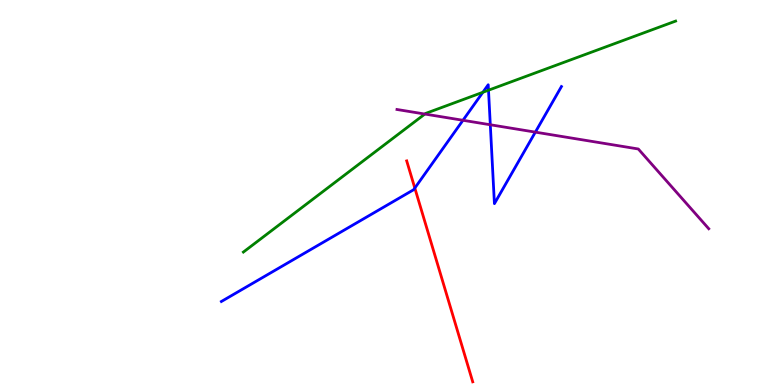[{'lines': ['blue', 'red'], 'intersections': [{'x': 5.35, 'y': 5.12}]}, {'lines': ['green', 'red'], 'intersections': []}, {'lines': ['purple', 'red'], 'intersections': []}, {'lines': ['blue', 'green'], 'intersections': [{'x': 6.23, 'y': 7.6}, {'x': 6.3, 'y': 7.66}]}, {'lines': ['blue', 'purple'], 'intersections': [{'x': 5.97, 'y': 6.88}, {'x': 6.33, 'y': 6.76}, {'x': 6.91, 'y': 6.57}]}, {'lines': ['green', 'purple'], 'intersections': [{'x': 5.48, 'y': 7.04}]}]